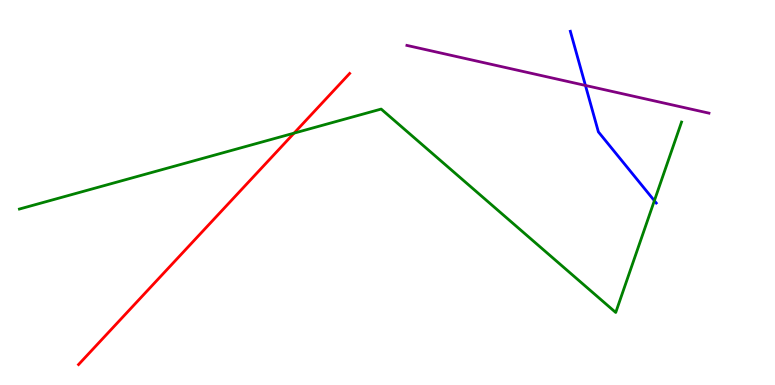[{'lines': ['blue', 'red'], 'intersections': []}, {'lines': ['green', 'red'], 'intersections': [{'x': 3.79, 'y': 6.54}]}, {'lines': ['purple', 'red'], 'intersections': []}, {'lines': ['blue', 'green'], 'intersections': [{'x': 8.44, 'y': 4.79}]}, {'lines': ['blue', 'purple'], 'intersections': [{'x': 7.55, 'y': 7.78}]}, {'lines': ['green', 'purple'], 'intersections': []}]